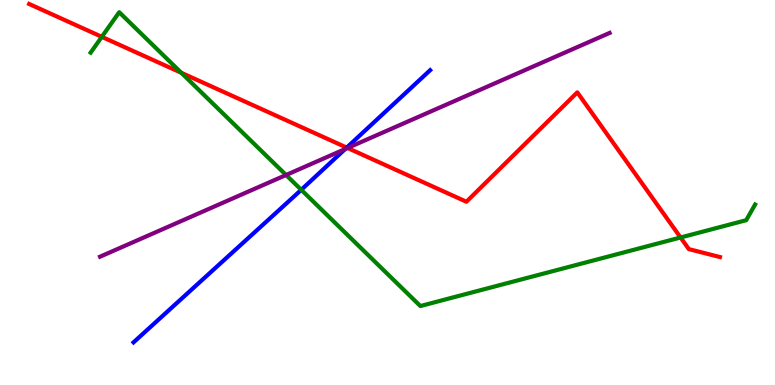[{'lines': ['blue', 'red'], 'intersections': [{'x': 4.47, 'y': 6.17}]}, {'lines': ['green', 'red'], 'intersections': [{'x': 1.31, 'y': 9.04}, {'x': 2.34, 'y': 8.11}, {'x': 8.78, 'y': 3.83}]}, {'lines': ['purple', 'red'], 'intersections': [{'x': 4.48, 'y': 6.16}]}, {'lines': ['blue', 'green'], 'intersections': [{'x': 3.89, 'y': 5.07}]}, {'lines': ['blue', 'purple'], 'intersections': [{'x': 4.45, 'y': 6.13}]}, {'lines': ['green', 'purple'], 'intersections': [{'x': 3.69, 'y': 5.45}]}]